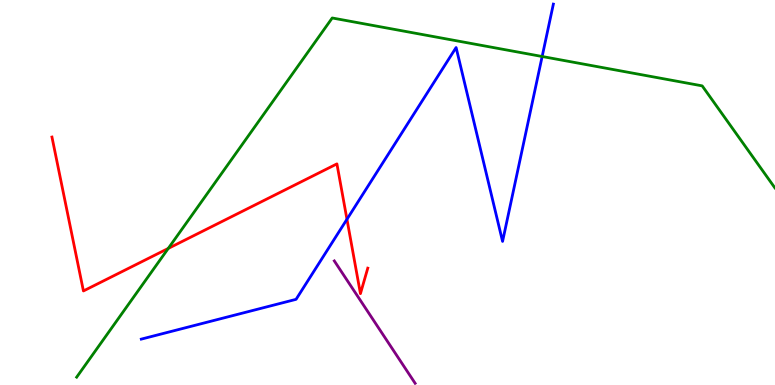[{'lines': ['blue', 'red'], 'intersections': [{'x': 4.48, 'y': 4.3}]}, {'lines': ['green', 'red'], 'intersections': [{'x': 2.17, 'y': 3.55}]}, {'lines': ['purple', 'red'], 'intersections': []}, {'lines': ['blue', 'green'], 'intersections': [{'x': 7.0, 'y': 8.53}]}, {'lines': ['blue', 'purple'], 'intersections': []}, {'lines': ['green', 'purple'], 'intersections': []}]